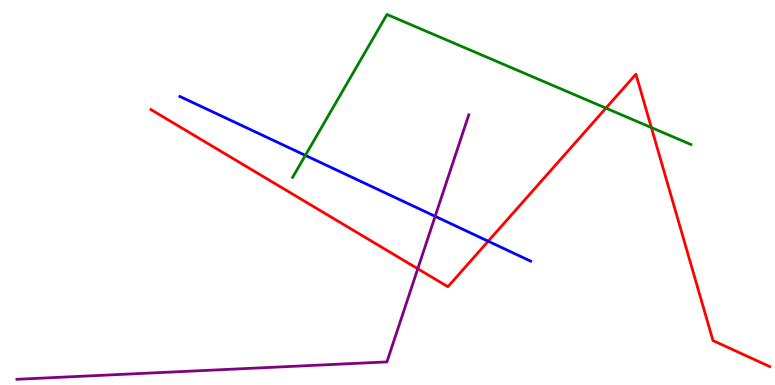[{'lines': ['blue', 'red'], 'intersections': [{'x': 6.3, 'y': 3.73}]}, {'lines': ['green', 'red'], 'intersections': [{'x': 7.82, 'y': 7.19}, {'x': 8.4, 'y': 6.69}]}, {'lines': ['purple', 'red'], 'intersections': [{'x': 5.39, 'y': 3.02}]}, {'lines': ['blue', 'green'], 'intersections': [{'x': 3.94, 'y': 5.96}]}, {'lines': ['blue', 'purple'], 'intersections': [{'x': 5.61, 'y': 4.38}]}, {'lines': ['green', 'purple'], 'intersections': []}]